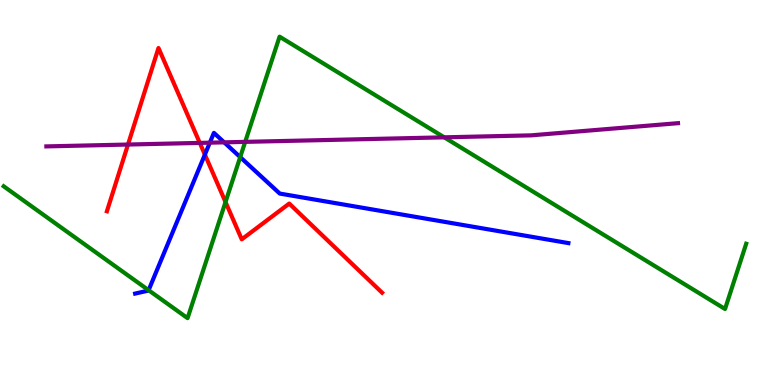[{'lines': ['blue', 'red'], 'intersections': [{'x': 2.64, 'y': 5.98}]}, {'lines': ['green', 'red'], 'intersections': [{'x': 2.91, 'y': 4.75}]}, {'lines': ['purple', 'red'], 'intersections': [{'x': 1.65, 'y': 6.25}, {'x': 2.58, 'y': 6.29}]}, {'lines': ['blue', 'green'], 'intersections': [{'x': 1.92, 'y': 2.46}, {'x': 3.1, 'y': 5.92}]}, {'lines': ['blue', 'purple'], 'intersections': [{'x': 2.71, 'y': 6.29}, {'x': 2.89, 'y': 6.3}]}, {'lines': ['green', 'purple'], 'intersections': [{'x': 3.16, 'y': 6.32}, {'x': 5.73, 'y': 6.43}]}]